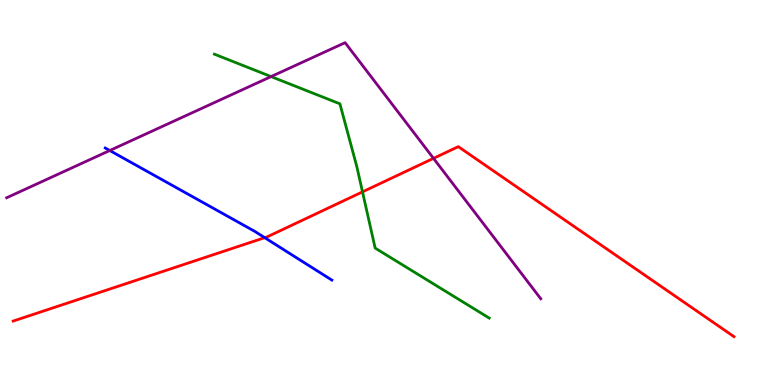[{'lines': ['blue', 'red'], 'intersections': [{'x': 3.42, 'y': 3.83}]}, {'lines': ['green', 'red'], 'intersections': [{'x': 4.68, 'y': 5.02}]}, {'lines': ['purple', 'red'], 'intersections': [{'x': 5.59, 'y': 5.89}]}, {'lines': ['blue', 'green'], 'intersections': []}, {'lines': ['blue', 'purple'], 'intersections': [{'x': 1.42, 'y': 6.09}]}, {'lines': ['green', 'purple'], 'intersections': [{'x': 3.5, 'y': 8.01}]}]